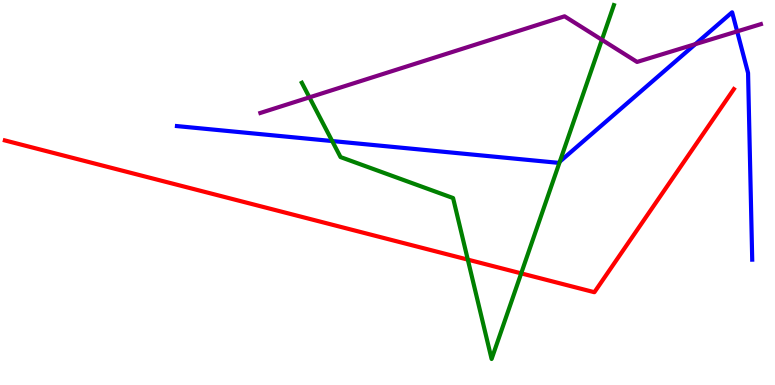[{'lines': ['blue', 'red'], 'intersections': []}, {'lines': ['green', 'red'], 'intersections': [{'x': 6.04, 'y': 3.26}, {'x': 6.73, 'y': 2.9}]}, {'lines': ['purple', 'red'], 'intersections': []}, {'lines': ['blue', 'green'], 'intersections': [{'x': 4.29, 'y': 6.34}, {'x': 7.22, 'y': 5.8}]}, {'lines': ['blue', 'purple'], 'intersections': [{'x': 8.97, 'y': 8.85}, {'x': 9.51, 'y': 9.18}]}, {'lines': ['green', 'purple'], 'intersections': [{'x': 3.99, 'y': 7.47}, {'x': 7.77, 'y': 8.97}]}]